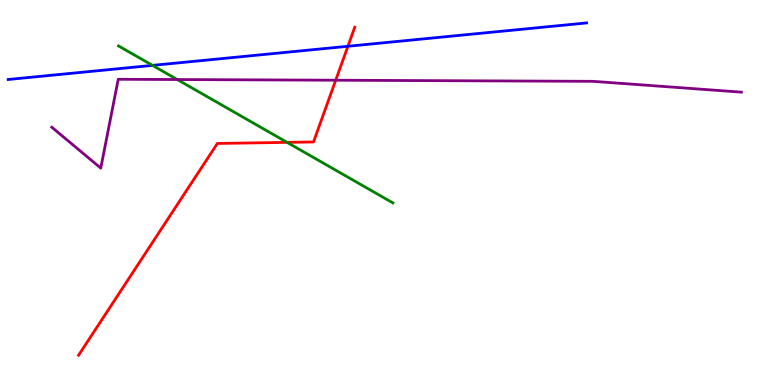[{'lines': ['blue', 'red'], 'intersections': [{'x': 4.49, 'y': 8.8}]}, {'lines': ['green', 'red'], 'intersections': [{'x': 3.7, 'y': 6.3}]}, {'lines': ['purple', 'red'], 'intersections': [{'x': 4.33, 'y': 7.92}]}, {'lines': ['blue', 'green'], 'intersections': [{'x': 1.97, 'y': 8.3}]}, {'lines': ['blue', 'purple'], 'intersections': []}, {'lines': ['green', 'purple'], 'intersections': [{'x': 2.29, 'y': 7.93}]}]